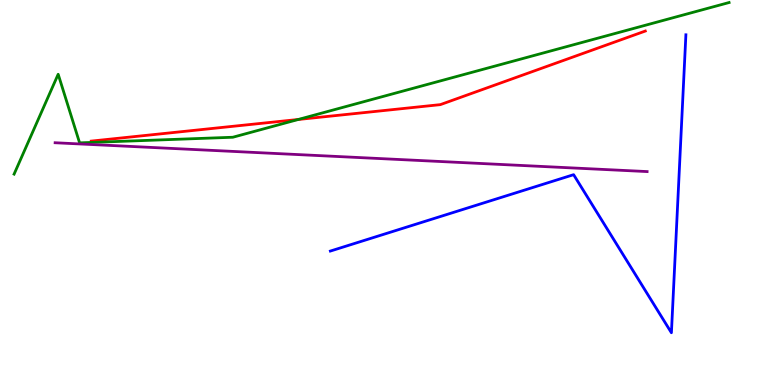[{'lines': ['blue', 'red'], 'intersections': []}, {'lines': ['green', 'red'], 'intersections': [{'x': 3.85, 'y': 6.9}]}, {'lines': ['purple', 'red'], 'intersections': []}, {'lines': ['blue', 'green'], 'intersections': []}, {'lines': ['blue', 'purple'], 'intersections': []}, {'lines': ['green', 'purple'], 'intersections': []}]